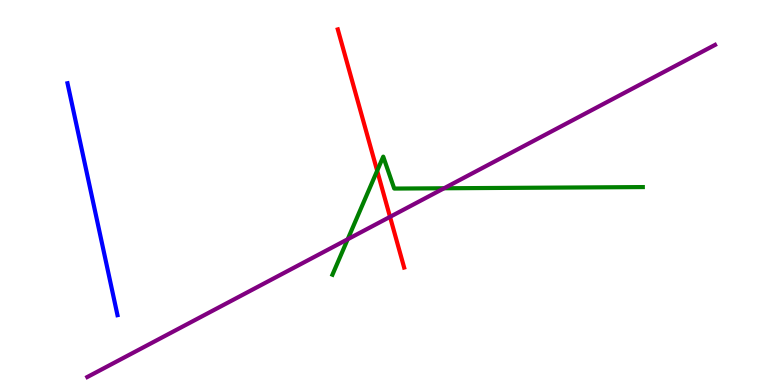[{'lines': ['blue', 'red'], 'intersections': []}, {'lines': ['green', 'red'], 'intersections': [{'x': 4.87, 'y': 5.57}]}, {'lines': ['purple', 'red'], 'intersections': [{'x': 5.03, 'y': 4.37}]}, {'lines': ['blue', 'green'], 'intersections': []}, {'lines': ['blue', 'purple'], 'intersections': []}, {'lines': ['green', 'purple'], 'intersections': [{'x': 4.49, 'y': 3.79}, {'x': 5.73, 'y': 5.11}]}]